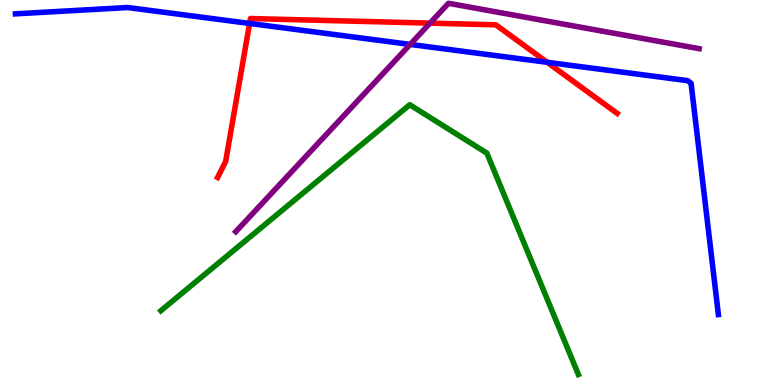[{'lines': ['blue', 'red'], 'intersections': [{'x': 3.22, 'y': 9.39}, {'x': 7.06, 'y': 8.38}]}, {'lines': ['green', 'red'], 'intersections': []}, {'lines': ['purple', 'red'], 'intersections': [{'x': 5.55, 'y': 9.4}]}, {'lines': ['blue', 'green'], 'intersections': []}, {'lines': ['blue', 'purple'], 'intersections': [{'x': 5.29, 'y': 8.85}]}, {'lines': ['green', 'purple'], 'intersections': []}]